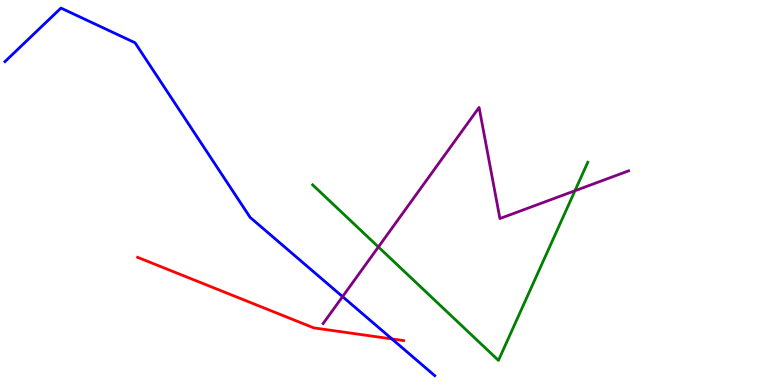[{'lines': ['blue', 'red'], 'intersections': [{'x': 5.06, 'y': 1.2}]}, {'lines': ['green', 'red'], 'intersections': []}, {'lines': ['purple', 'red'], 'intersections': []}, {'lines': ['blue', 'green'], 'intersections': []}, {'lines': ['blue', 'purple'], 'intersections': [{'x': 4.42, 'y': 2.3}]}, {'lines': ['green', 'purple'], 'intersections': [{'x': 4.88, 'y': 3.59}, {'x': 7.42, 'y': 5.05}]}]